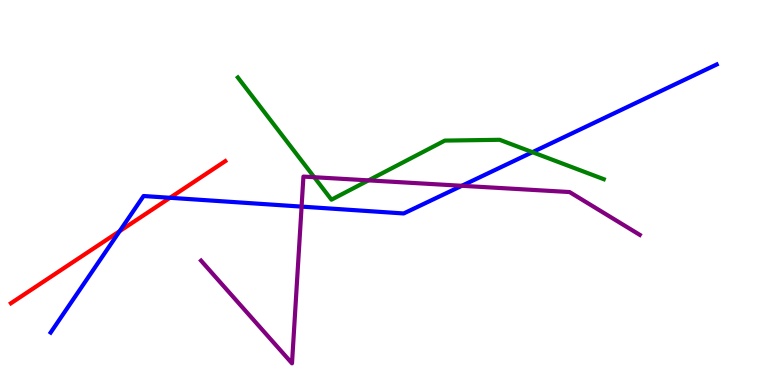[{'lines': ['blue', 'red'], 'intersections': [{'x': 1.54, 'y': 4.0}, {'x': 2.19, 'y': 4.86}]}, {'lines': ['green', 'red'], 'intersections': []}, {'lines': ['purple', 'red'], 'intersections': []}, {'lines': ['blue', 'green'], 'intersections': [{'x': 6.87, 'y': 6.05}]}, {'lines': ['blue', 'purple'], 'intersections': [{'x': 3.89, 'y': 4.63}, {'x': 5.96, 'y': 5.17}]}, {'lines': ['green', 'purple'], 'intersections': [{'x': 4.05, 'y': 5.4}, {'x': 4.75, 'y': 5.32}]}]